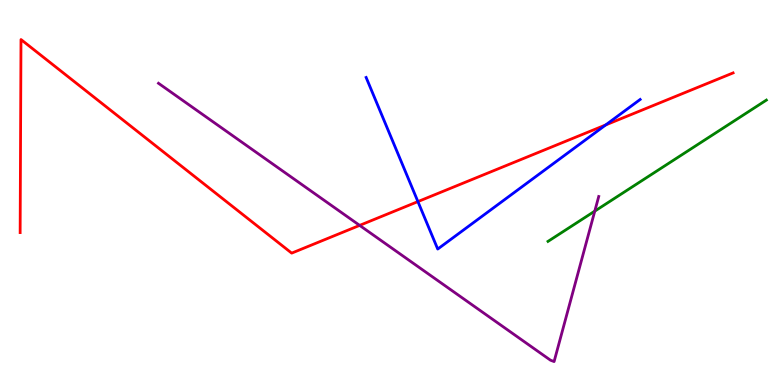[{'lines': ['blue', 'red'], 'intersections': [{'x': 5.39, 'y': 4.76}, {'x': 7.82, 'y': 6.76}]}, {'lines': ['green', 'red'], 'intersections': []}, {'lines': ['purple', 'red'], 'intersections': [{'x': 4.64, 'y': 4.15}]}, {'lines': ['blue', 'green'], 'intersections': []}, {'lines': ['blue', 'purple'], 'intersections': []}, {'lines': ['green', 'purple'], 'intersections': [{'x': 7.67, 'y': 4.52}]}]